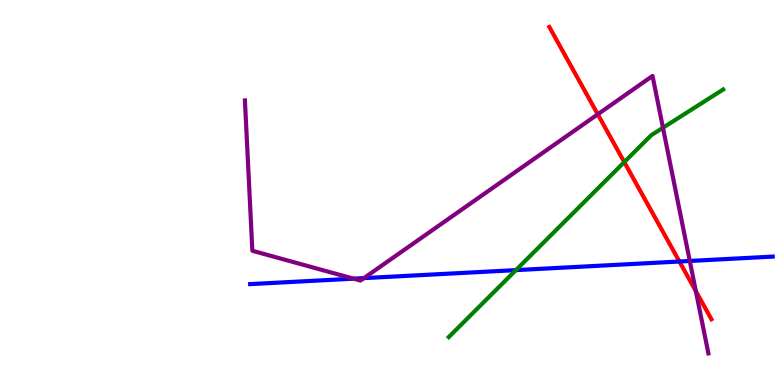[{'lines': ['blue', 'red'], 'intersections': [{'x': 8.77, 'y': 3.21}]}, {'lines': ['green', 'red'], 'intersections': [{'x': 8.06, 'y': 5.79}]}, {'lines': ['purple', 'red'], 'intersections': [{'x': 7.71, 'y': 7.03}, {'x': 8.98, 'y': 2.44}]}, {'lines': ['blue', 'green'], 'intersections': [{'x': 6.66, 'y': 2.98}]}, {'lines': ['blue', 'purple'], 'intersections': [{'x': 4.56, 'y': 2.76}, {'x': 4.7, 'y': 2.78}, {'x': 8.9, 'y': 3.22}]}, {'lines': ['green', 'purple'], 'intersections': [{'x': 8.55, 'y': 6.68}]}]